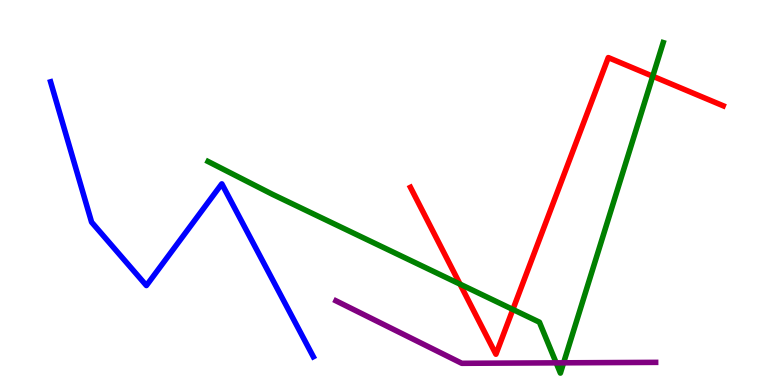[{'lines': ['blue', 'red'], 'intersections': []}, {'lines': ['green', 'red'], 'intersections': [{'x': 5.94, 'y': 2.62}, {'x': 6.62, 'y': 1.96}, {'x': 8.42, 'y': 8.02}]}, {'lines': ['purple', 'red'], 'intersections': []}, {'lines': ['blue', 'green'], 'intersections': []}, {'lines': ['blue', 'purple'], 'intersections': []}, {'lines': ['green', 'purple'], 'intersections': [{'x': 7.18, 'y': 0.575}, {'x': 7.27, 'y': 0.576}]}]